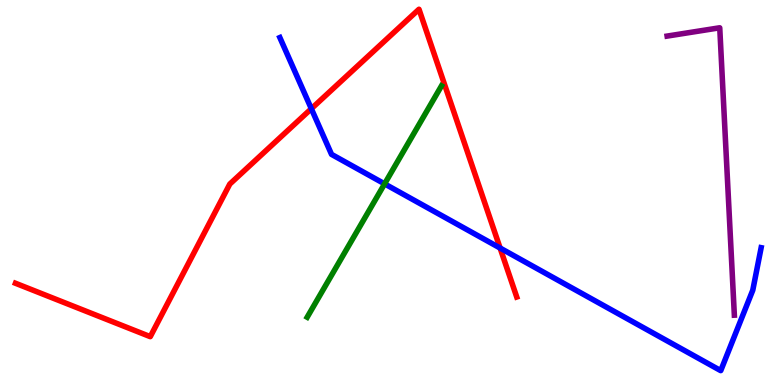[{'lines': ['blue', 'red'], 'intersections': [{'x': 4.02, 'y': 7.18}, {'x': 6.45, 'y': 3.56}]}, {'lines': ['green', 'red'], 'intersections': []}, {'lines': ['purple', 'red'], 'intersections': []}, {'lines': ['blue', 'green'], 'intersections': [{'x': 4.96, 'y': 5.22}]}, {'lines': ['blue', 'purple'], 'intersections': []}, {'lines': ['green', 'purple'], 'intersections': []}]